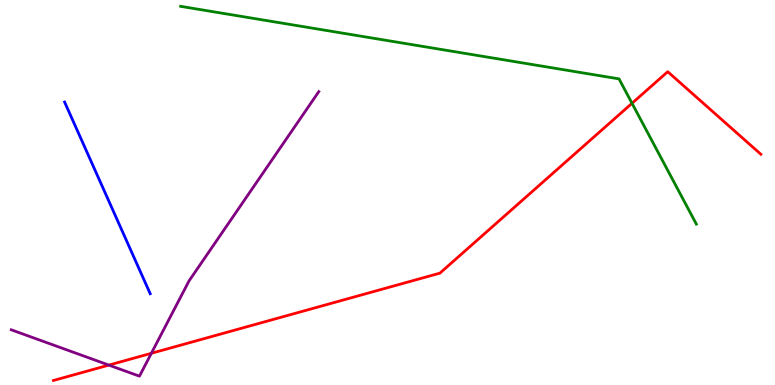[{'lines': ['blue', 'red'], 'intersections': []}, {'lines': ['green', 'red'], 'intersections': [{'x': 8.16, 'y': 7.32}]}, {'lines': ['purple', 'red'], 'intersections': [{'x': 1.4, 'y': 0.517}, {'x': 1.95, 'y': 0.824}]}, {'lines': ['blue', 'green'], 'intersections': []}, {'lines': ['blue', 'purple'], 'intersections': []}, {'lines': ['green', 'purple'], 'intersections': []}]